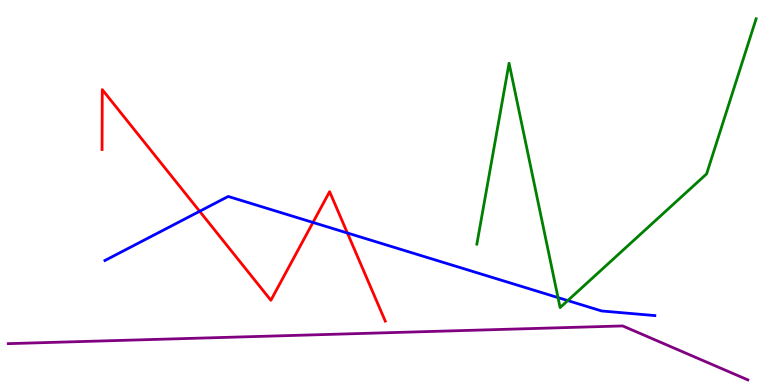[{'lines': ['blue', 'red'], 'intersections': [{'x': 2.58, 'y': 4.51}, {'x': 4.04, 'y': 4.22}, {'x': 4.48, 'y': 3.95}]}, {'lines': ['green', 'red'], 'intersections': []}, {'lines': ['purple', 'red'], 'intersections': []}, {'lines': ['blue', 'green'], 'intersections': [{'x': 7.2, 'y': 2.27}, {'x': 7.33, 'y': 2.19}]}, {'lines': ['blue', 'purple'], 'intersections': []}, {'lines': ['green', 'purple'], 'intersections': []}]